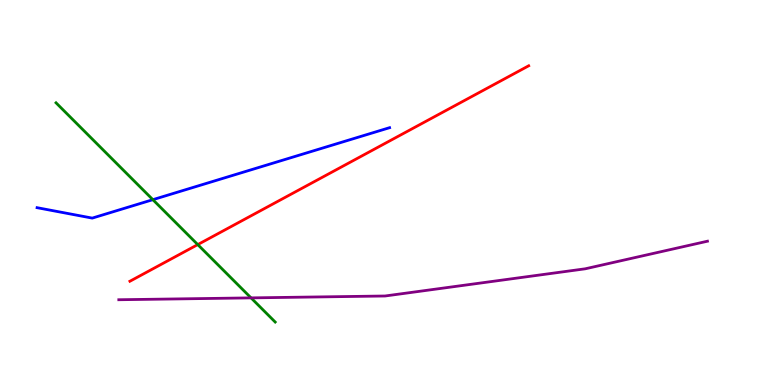[{'lines': ['blue', 'red'], 'intersections': []}, {'lines': ['green', 'red'], 'intersections': [{'x': 2.55, 'y': 3.65}]}, {'lines': ['purple', 'red'], 'intersections': []}, {'lines': ['blue', 'green'], 'intersections': [{'x': 1.97, 'y': 4.81}]}, {'lines': ['blue', 'purple'], 'intersections': []}, {'lines': ['green', 'purple'], 'intersections': [{'x': 3.24, 'y': 2.26}]}]